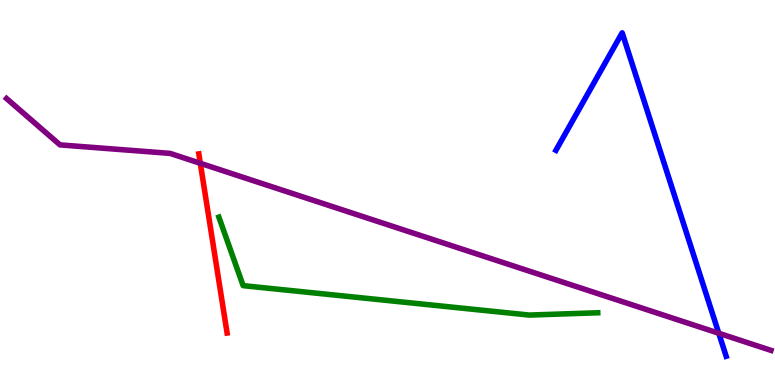[{'lines': ['blue', 'red'], 'intersections': []}, {'lines': ['green', 'red'], 'intersections': []}, {'lines': ['purple', 'red'], 'intersections': [{'x': 2.58, 'y': 5.76}]}, {'lines': ['blue', 'green'], 'intersections': []}, {'lines': ['blue', 'purple'], 'intersections': [{'x': 9.27, 'y': 1.34}]}, {'lines': ['green', 'purple'], 'intersections': []}]